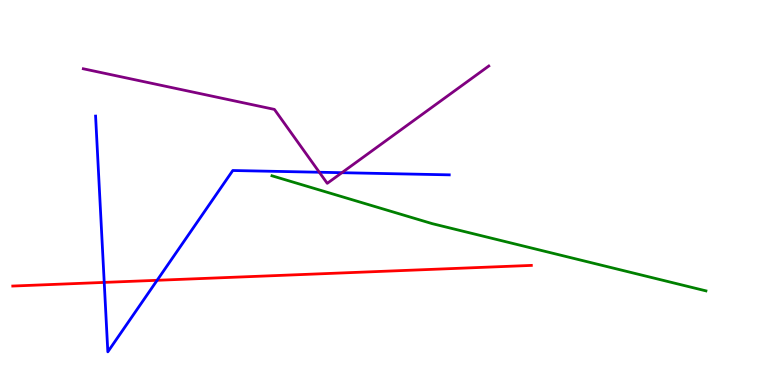[{'lines': ['blue', 'red'], 'intersections': [{'x': 1.34, 'y': 2.66}, {'x': 2.03, 'y': 2.72}]}, {'lines': ['green', 'red'], 'intersections': []}, {'lines': ['purple', 'red'], 'intersections': []}, {'lines': ['blue', 'green'], 'intersections': []}, {'lines': ['blue', 'purple'], 'intersections': [{'x': 4.12, 'y': 5.53}, {'x': 4.41, 'y': 5.51}]}, {'lines': ['green', 'purple'], 'intersections': []}]